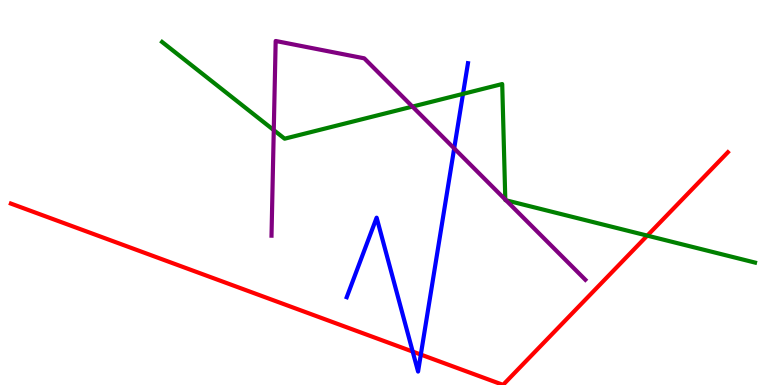[{'lines': ['blue', 'red'], 'intersections': [{'x': 5.33, 'y': 0.868}, {'x': 5.43, 'y': 0.79}]}, {'lines': ['green', 'red'], 'intersections': [{'x': 8.35, 'y': 3.88}]}, {'lines': ['purple', 'red'], 'intersections': []}, {'lines': ['blue', 'green'], 'intersections': [{'x': 5.97, 'y': 7.56}]}, {'lines': ['blue', 'purple'], 'intersections': [{'x': 5.86, 'y': 6.15}]}, {'lines': ['green', 'purple'], 'intersections': [{'x': 3.53, 'y': 6.62}, {'x': 5.32, 'y': 7.23}, {'x': 6.52, 'y': 4.82}, {'x': 6.53, 'y': 4.8}]}]